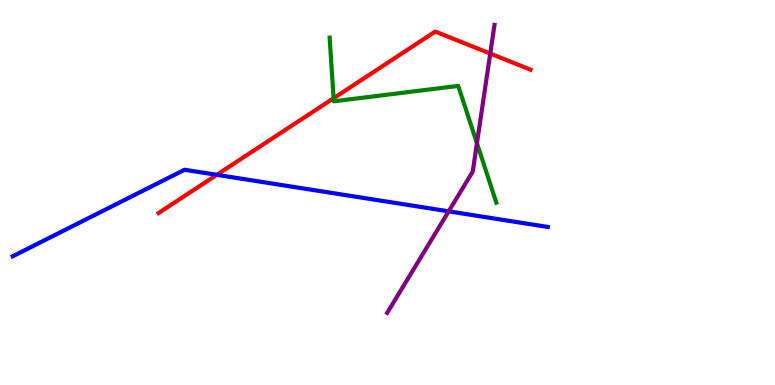[{'lines': ['blue', 'red'], 'intersections': [{'x': 2.8, 'y': 5.46}]}, {'lines': ['green', 'red'], 'intersections': [{'x': 4.3, 'y': 7.45}]}, {'lines': ['purple', 'red'], 'intersections': [{'x': 6.33, 'y': 8.61}]}, {'lines': ['blue', 'green'], 'intersections': []}, {'lines': ['blue', 'purple'], 'intersections': [{'x': 5.79, 'y': 4.51}]}, {'lines': ['green', 'purple'], 'intersections': [{'x': 6.15, 'y': 6.28}]}]